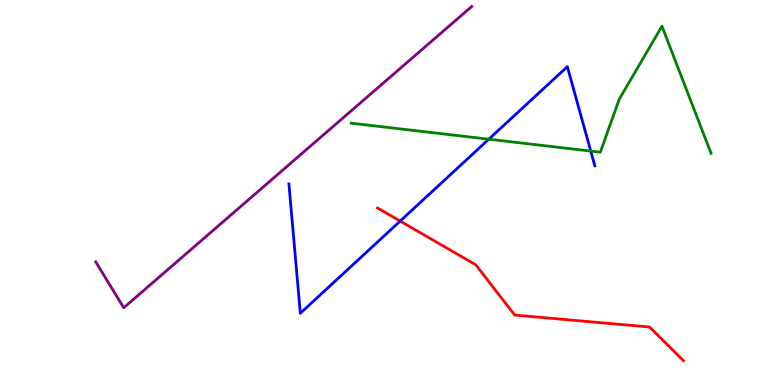[{'lines': ['blue', 'red'], 'intersections': [{'x': 5.16, 'y': 4.26}]}, {'lines': ['green', 'red'], 'intersections': []}, {'lines': ['purple', 'red'], 'intersections': []}, {'lines': ['blue', 'green'], 'intersections': [{'x': 6.31, 'y': 6.38}, {'x': 7.62, 'y': 6.08}]}, {'lines': ['blue', 'purple'], 'intersections': []}, {'lines': ['green', 'purple'], 'intersections': []}]